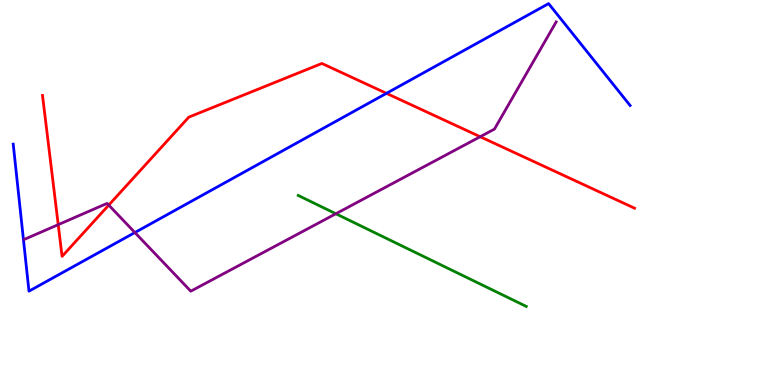[{'lines': ['blue', 'red'], 'intersections': [{'x': 4.99, 'y': 7.58}]}, {'lines': ['green', 'red'], 'intersections': []}, {'lines': ['purple', 'red'], 'intersections': [{'x': 0.751, 'y': 4.16}, {'x': 1.4, 'y': 4.67}, {'x': 6.2, 'y': 6.45}]}, {'lines': ['blue', 'green'], 'intersections': []}, {'lines': ['blue', 'purple'], 'intersections': [{'x': 1.74, 'y': 3.96}]}, {'lines': ['green', 'purple'], 'intersections': [{'x': 4.33, 'y': 4.45}]}]